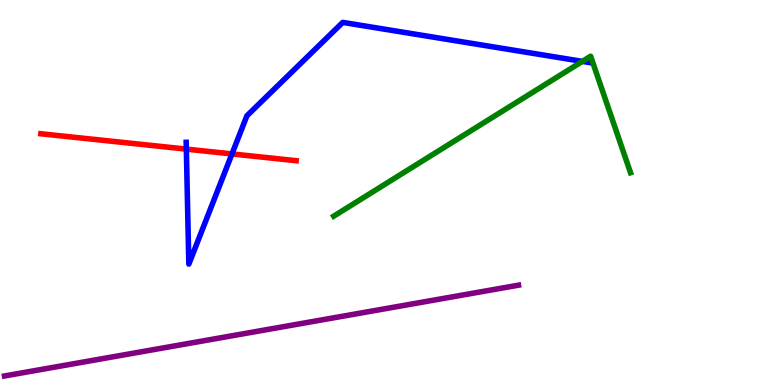[{'lines': ['blue', 'red'], 'intersections': [{'x': 2.4, 'y': 6.13}, {'x': 2.99, 'y': 6.0}]}, {'lines': ['green', 'red'], 'intersections': []}, {'lines': ['purple', 'red'], 'intersections': []}, {'lines': ['blue', 'green'], 'intersections': [{'x': 7.51, 'y': 8.41}]}, {'lines': ['blue', 'purple'], 'intersections': []}, {'lines': ['green', 'purple'], 'intersections': []}]